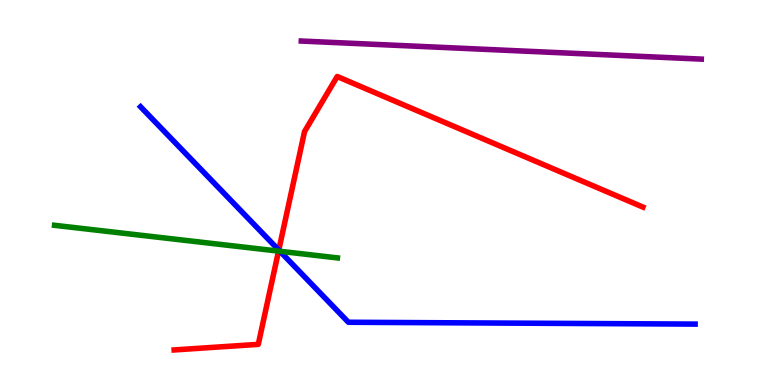[{'lines': ['blue', 'red'], 'intersections': [{'x': 3.6, 'y': 3.5}]}, {'lines': ['green', 'red'], 'intersections': [{'x': 3.59, 'y': 3.48}]}, {'lines': ['purple', 'red'], 'intersections': []}, {'lines': ['blue', 'green'], 'intersections': [{'x': 3.61, 'y': 3.47}]}, {'lines': ['blue', 'purple'], 'intersections': []}, {'lines': ['green', 'purple'], 'intersections': []}]